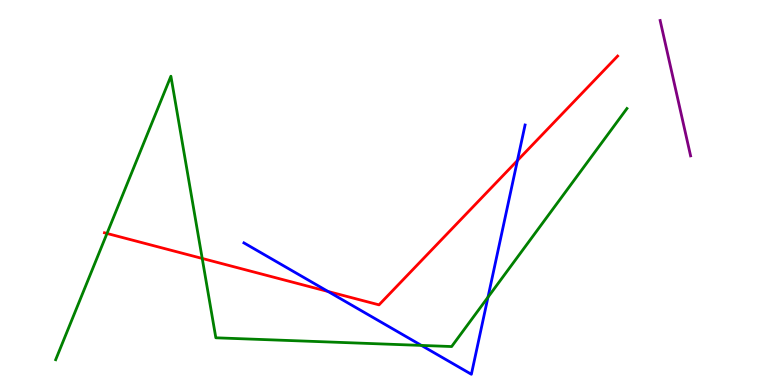[{'lines': ['blue', 'red'], 'intersections': [{'x': 4.23, 'y': 2.43}, {'x': 6.68, 'y': 5.83}]}, {'lines': ['green', 'red'], 'intersections': [{'x': 1.38, 'y': 3.94}, {'x': 2.61, 'y': 3.29}]}, {'lines': ['purple', 'red'], 'intersections': []}, {'lines': ['blue', 'green'], 'intersections': [{'x': 5.44, 'y': 1.03}, {'x': 6.3, 'y': 2.28}]}, {'lines': ['blue', 'purple'], 'intersections': []}, {'lines': ['green', 'purple'], 'intersections': []}]